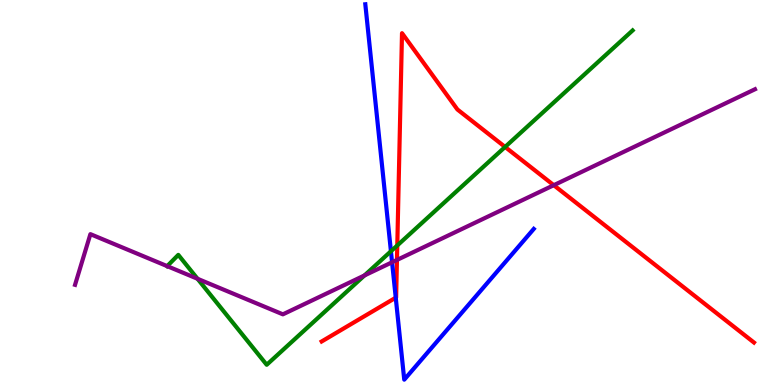[{'lines': ['blue', 'red'], 'intersections': [{'x': 5.11, 'y': 2.27}]}, {'lines': ['green', 'red'], 'intersections': [{'x': 5.13, 'y': 3.62}, {'x': 6.52, 'y': 6.18}]}, {'lines': ['purple', 'red'], 'intersections': [{'x': 5.12, 'y': 3.25}, {'x': 7.15, 'y': 5.19}]}, {'lines': ['blue', 'green'], 'intersections': [{'x': 5.04, 'y': 3.47}]}, {'lines': ['blue', 'purple'], 'intersections': [{'x': 5.06, 'y': 3.19}]}, {'lines': ['green', 'purple'], 'intersections': [{'x': 2.16, 'y': 3.09}, {'x': 2.55, 'y': 2.76}, {'x': 4.7, 'y': 2.85}]}]